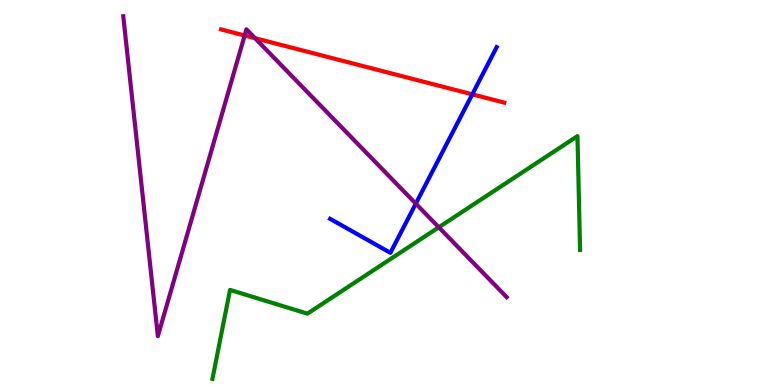[{'lines': ['blue', 'red'], 'intersections': [{'x': 6.09, 'y': 7.55}]}, {'lines': ['green', 'red'], 'intersections': []}, {'lines': ['purple', 'red'], 'intersections': [{'x': 3.16, 'y': 9.08}, {'x': 3.29, 'y': 9.01}]}, {'lines': ['blue', 'green'], 'intersections': []}, {'lines': ['blue', 'purple'], 'intersections': [{'x': 5.37, 'y': 4.71}]}, {'lines': ['green', 'purple'], 'intersections': [{'x': 5.66, 'y': 4.1}]}]